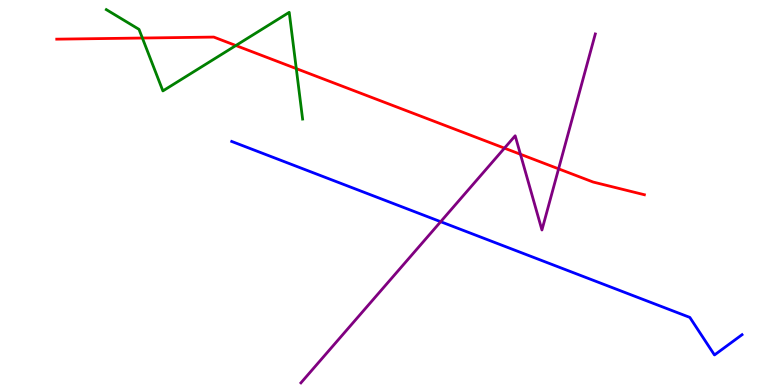[{'lines': ['blue', 'red'], 'intersections': []}, {'lines': ['green', 'red'], 'intersections': [{'x': 1.84, 'y': 9.01}, {'x': 3.04, 'y': 8.82}, {'x': 3.82, 'y': 8.22}]}, {'lines': ['purple', 'red'], 'intersections': [{'x': 6.51, 'y': 6.15}, {'x': 6.72, 'y': 5.99}, {'x': 7.21, 'y': 5.61}]}, {'lines': ['blue', 'green'], 'intersections': []}, {'lines': ['blue', 'purple'], 'intersections': [{'x': 5.69, 'y': 4.24}]}, {'lines': ['green', 'purple'], 'intersections': []}]